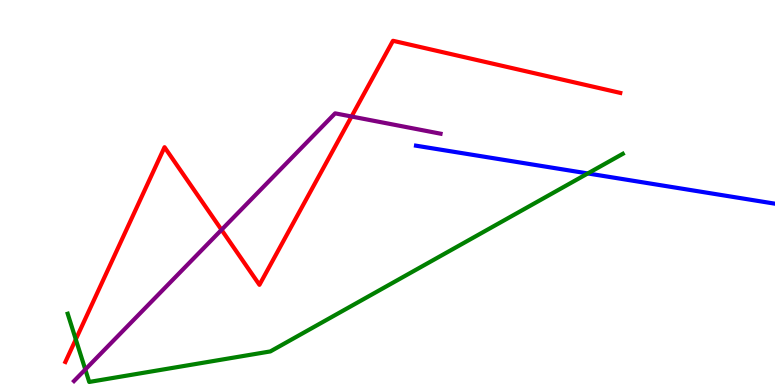[{'lines': ['blue', 'red'], 'intersections': []}, {'lines': ['green', 'red'], 'intersections': [{'x': 0.978, 'y': 1.18}]}, {'lines': ['purple', 'red'], 'intersections': [{'x': 2.86, 'y': 4.03}, {'x': 4.54, 'y': 6.97}]}, {'lines': ['blue', 'green'], 'intersections': [{'x': 7.58, 'y': 5.5}]}, {'lines': ['blue', 'purple'], 'intersections': []}, {'lines': ['green', 'purple'], 'intersections': [{'x': 1.1, 'y': 0.403}]}]